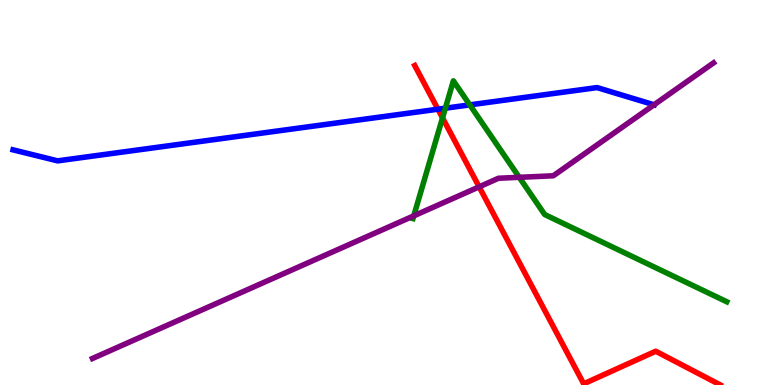[{'lines': ['blue', 'red'], 'intersections': [{'x': 5.65, 'y': 7.16}]}, {'lines': ['green', 'red'], 'intersections': [{'x': 5.71, 'y': 6.94}]}, {'lines': ['purple', 'red'], 'intersections': [{'x': 6.18, 'y': 5.15}]}, {'lines': ['blue', 'green'], 'intersections': [{'x': 5.75, 'y': 7.19}, {'x': 6.06, 'y': 7.28}]}, {'lines': ['blue', 'purple'], 'intersections': [{'x': 8.44, 'y': 7.28}]}, {'lines': ['green', 'purple'], 'intersections': [{'x': 5.34, 'y': 4.39}, {'x': 6.7, 'y': 5.39}]}]